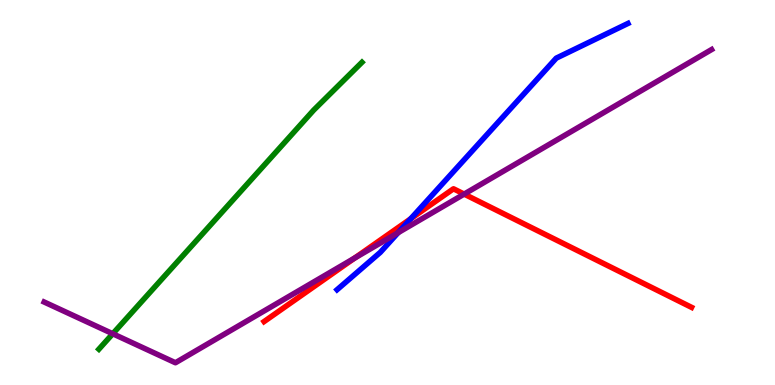[{'lines': ['blue', 'red'], 'intersections': [{'x': 5.3, 'y': 4.32}]}, {'lines': ['green', 'red'], 'intersections': []}, {'lines': ['purple', 'red'], 'intersections': [{'x': 4.58, 'y': 3.3}, {'x': 5.99, 'y': 4.96}]}, {'lines': ['blue', 'green'], 'intersections': []}, {'lines': ['blue', 'purple'], 'intersections': [{'x': 5.14, 'y': 3.96}]}, {'lines': ['green', 'purple'], 'intersections': [{'x': 1.45, 'y': 1.33}]}]